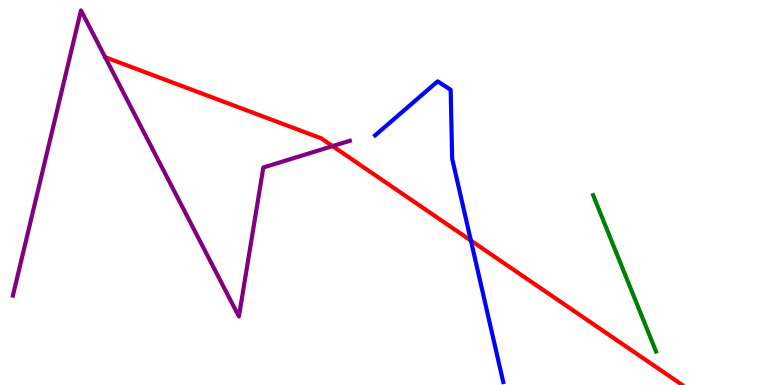[{'lines': ['blue', 'red'], 'intersections': [{'x': 6.08, 'y': 3.75}]}, {'lines': ['green', 'red'], 'intersections': []}, {'lines': ['purple', 'red'], 'intersections': [{'x': 4.29, 'y': 6.2}]}, {'lines': ['blue', 'green'], 'intersections': []}, {'lines': ['blue', 'purple'], 'intersections': []}, {'lines': ['green', 'purple'], 'intersections': []}]